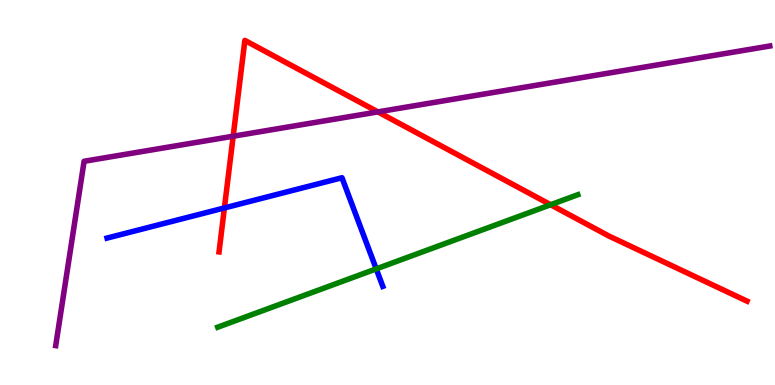[{'lines': ['blue', 'red'], 'intersections': [{'x': 2.9, 'y': 4.6}]}, {'lines': ['green', 'red'], 'intersections': [{'x': 7.1, 'y': 4.68}]}, {'lines': ['purple', 'red'], 'intersections': [{'x': 3.01, 'y': 6.46}, {'x': 4.88, 'y': 7.09}]}, {'lines': ['blue', 'green'], 'intersections': [{'x': 4.85, 'y': 3.02}]}, {'lines': ['blue', 'purple'], 'intersections': []}, {'lines': ['green', 'purple'], 'intersections': []}]